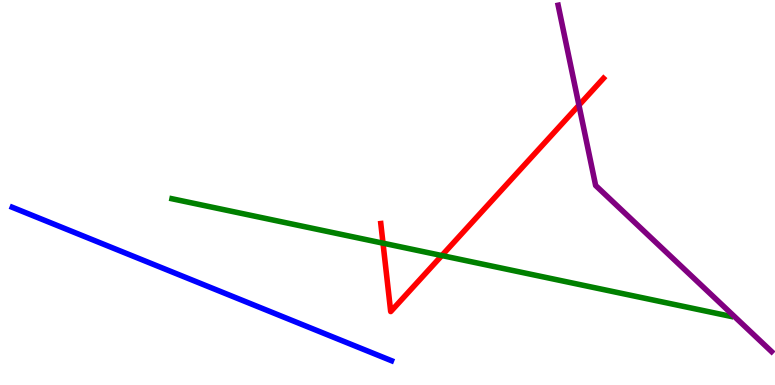[{'lines': ['blue', 'red'], 'intersections': []}, {'lines': ['green', 'red'], 'intersections': [{'x': 4.94, 'y': 3.68}, {'x': 5.7, 'y': 3.36}]}, {'lines': ['purple', 'red'], 'intersections': [{'x': 7.47, 'y': 7.27}]}, {'lines': ['blue', 'green'], 'intersections': []}, {'lines': ['blue', 'purple'], 'intersections': []}, {'lines': ['green', 'purple'], 'intersections': []}]